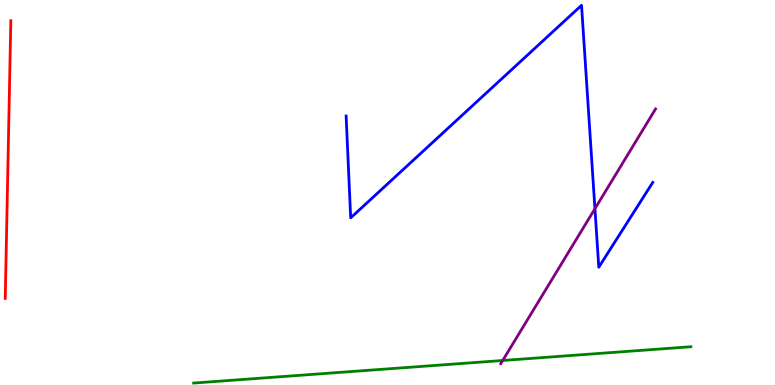[{'lines': ['blue', 'red'], 'intersections': []}, {'lines': ['green', 'red'], 'intersections': []}, {'lines': ['purple', 'red'], 'intersections': []}, {'lines': ['blue', 'green'], 'intersections': []}, {'lines': ['blue', 'purple'], 'intersections': [{'x': 7.68, 'y': 4.58}]}, {'lines': ['green', 'purple'], 'intersections': [{'x': 6.49, 'y': 0.637}]}]